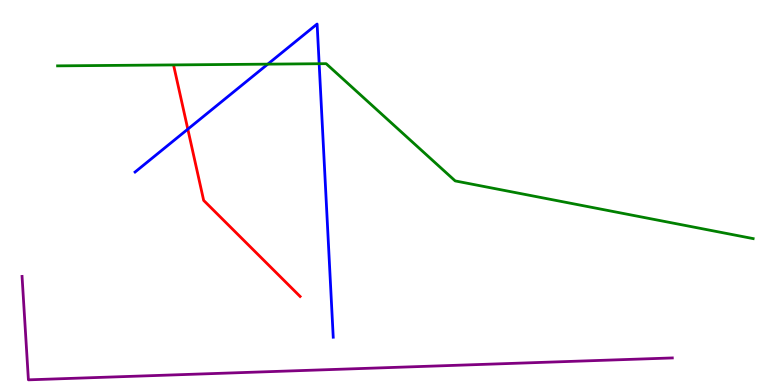[{'lines': ['blue', 'red'], 'intersections': [{'x': 2.42, 'y': 6.65}]}, {'lines': ['green', 'red'], 'intersections': []}, {'lines': ['purple', 'red'], 'intersections': []}, {'lines': ['blue', 'green'], 'intersections': [{'x': 3.46, 'y': 8.33}, {'x': 4.12, 'y': 8.34}]}, {'lines': ['blue', 'purple'], 'intersections': []}, {'lines': ['green', 'purple'], 'intersections': []}]